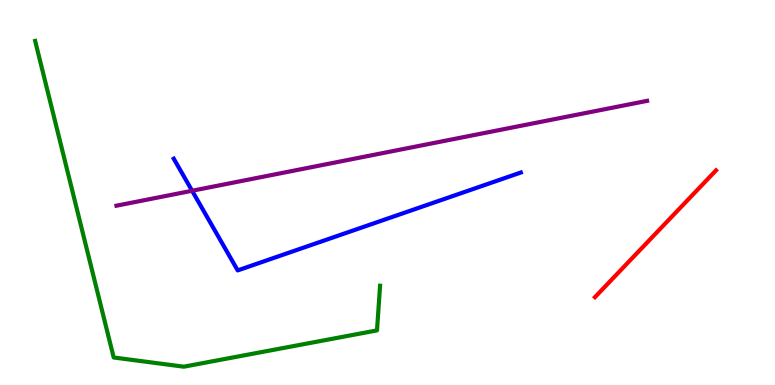[{'lines': ['blue', 'red'], 'intersections': []}, {'lines': ['green', 'red'], 'intersections': []}, {'lines': ['purple', 'red'], 'intersections': []}, {'lines': ['blue', 'green'], 'intersections': []}, {'lines': ['blue', 'purple'], 'intersections': [{'x': 2.48, 'y': 5.05}]}, {'lines': ['green', 'purple'], 'intersections': []}]